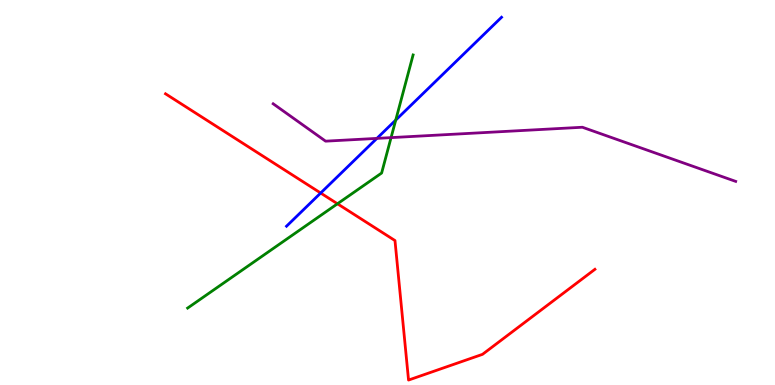[{'lines': ['blue', 'red'], 'intersections': [{'x': 4.14, 'y': 4.99}]}, {'lines': ['green', 'red'], 'intersections': [{'x': 4.35, 'y': 4.71}]}, {'lines': ['purple', 'red'], 'intersections': []}, {'lines': ['blue', 'green'], 'intersections': [{'x': 5.11, 'y': 6.88}]}, {'lines': ['blue', 'purple'], 'intersections': [{'x': 4.86, 'y': 6.41}]}, {'lines': ['green', 'purple'], 'intersections': [{'x': 5.05, 'y': 6.43}]}]